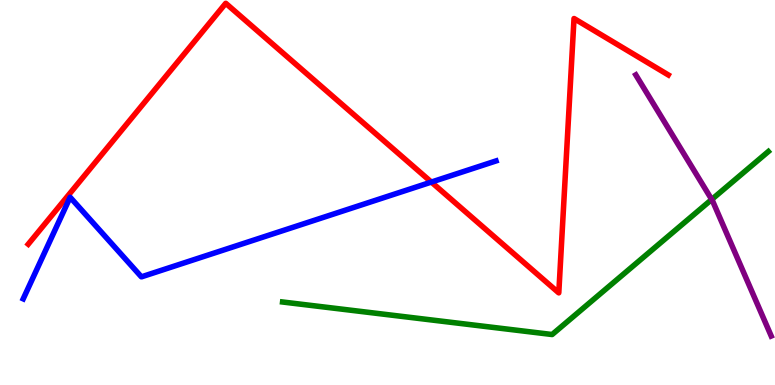[{'lines': ['blue', 'red'], 'intersections': [{'x': 5.57, 'y': 5.27}]}, {'lines': ['green', 'red'], 'intersections': []}, {'lines': ['purple', 'red'], 'intersections': []}, {'lines': ['blue', 'green'], 'intersections': []}, {'lines': ['blue', 'purple'], 'intersections': []}, {'lines': ['green', 'purple'], 'intersections': [{'x': 9.18, 'y': 4.82}]}]